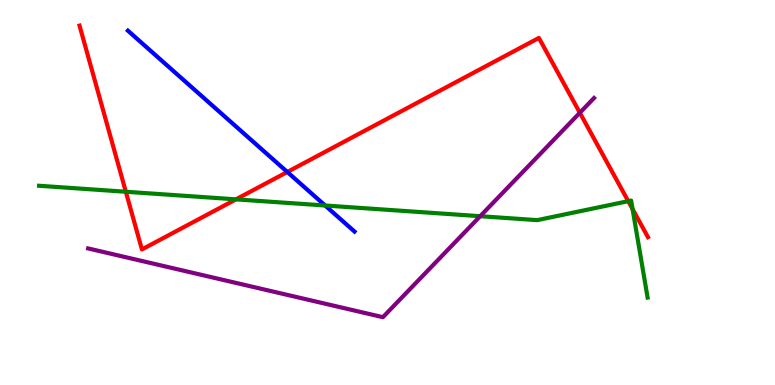[{'lines': ['blue', 'red'], 'intersections': [{'x': 3.71, 'y': 5.53}]}, {'lines': ['green', 'red'], 'intersections': [{'x': 1.62, 'y': 5.02}, {'x': 3.04, 'y': 4.82}, {'x': 8.11, 'y': 4.78}, {'x': 8.16, 'y': 4.57}]}, {'lines': ['purple', 'red'], 'intersections': [{'x': 7.48, 'y': 7.07}]}, {'lines': ['blue', 'green'], 'intersections': [{'x': 4.2, 'y': 4.66}]}, {'lines': ['blue', 'purple'], 'intersections': []}, {'lines': ['green', 'purple'], 'intersections': [{'x': 6.2, 'y': 4.38}]}]